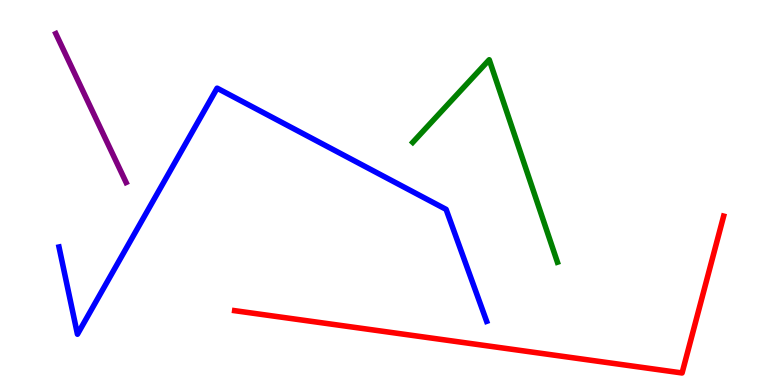[{'lines': ['blue', 'red'], 'intersections': []}, {'lines': ['green', 'red'], 'intersections': []}, {'lines': ['purple', 'red'], 'intersections': []}, {'lines': ['blue', 'green'], 'intersections': []}, {'lines': ['blue', 'purple'], 'intersections': []}, {'lines': ['green', 'purple'], 'intersections': []}]